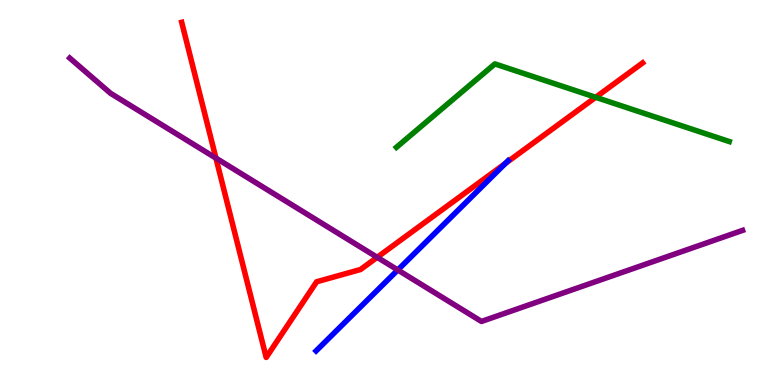[{'lines': ['blue', 'red'], 'intersections': [{'x': 6.52, 'y': 5.75}]}, {'lines': ['green', 'red'], 'intersections': [{'x': 7.69, 'y': 7.47}]}, {'lines': ['purple', 'red'], 'intersections': [{'x': 2.79, 'y': 5.89}, {'x': 4.87, 'y': 3.32}]}, {'lines': ['blue', 'green'], 'intersections': []}, {'lines': ['blue', 'purple'], 'intersections': [{'x': 5.13, 'y': 2.99}]}, {'lines': ['green', 'purple'], 'intersections': []}]